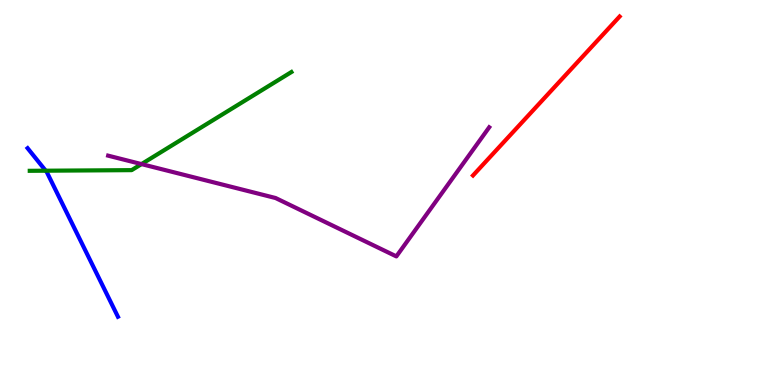[{'lines': ['blue', 'red'], 'intersections': []}, {'lines': ['green', 'red'], 'intersections': []}, {'lines': ['purple', 'red'], 'intersections': []}, {'lines': ['blue', 'green'], 'intersections': [{'x': 0.59, 'y': 5.57}]}, {'lines': ['blue', 'purple'], 'intersections': []}, {'lines': ['green', 'purple'], 'intersections': [{'x': 1.83, 'y': 5.74}]}]